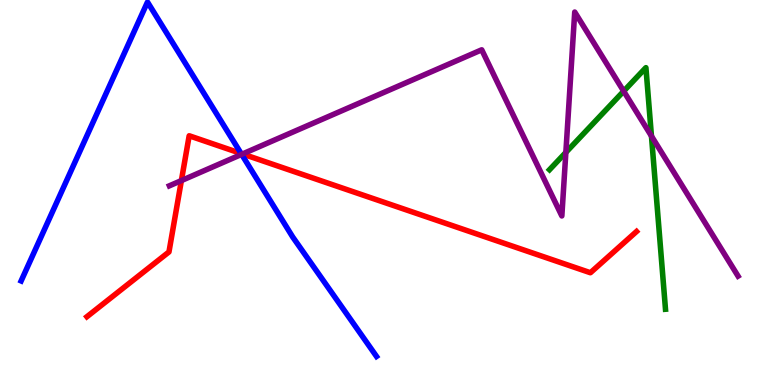[{'lines': ['blue', 'red'], 'intersections': [{'x': 3.11, 'y': 6.01}]}, {'lines': ['green', 'red'], 'intersections': []}, {'lines': ['purple', 'red'], 'intersections': [{'x': 2.34, 'y': 5.31}, {'x': 3.13, 'y': 6.0}]}, {'lines': ['blue', 'green'], 'intersections': []}, {'lines': ['blue', 'purple'], 'intersections': [{'x': 3.12, 'y': 5.99}]}, {'lines': ['green', 'purple'], 'intersections': [{'x': 7.3, 'y': 6.04}, {'x': 8.05, 'y': 7.63}, {'x': 8.41, 'y': 6.46}]}]